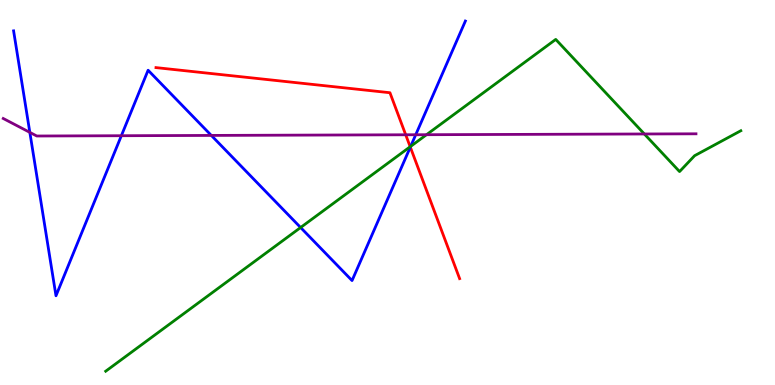[{'lines': ['blue', 'red'], 'intersections': [{'x': 5.29, 'y': 6.18}]}, {'lines': ['green', 'red'], 'intersections': [{'x': 5.29, 'y': 6.19}]}, {'lines': ['purple', 'red'], 'intersections': [{'x': 5.23, 'y': 6.5}]}, {'lines': ['blue', 'green'], 'intersections': [{'x': 3.88, 'y': 4.09}, {'x': 5.3, 'y': 6.2}]}, {'lines': ['blue', 'purple'], 'intersections': [{'x': 0.385, 'y': 6.56}, {'x': 1.57, 'y': 6.47}, {'x': 2.73, 'y': 6.48}, {'x': 5.36, 'y': 6.5}]}, {'lines': ['green', 'purple'], 'intersections': [{'x': 5.5, 'y': 6.5}, {'x': 8.31, 'y': 6.52}]}]